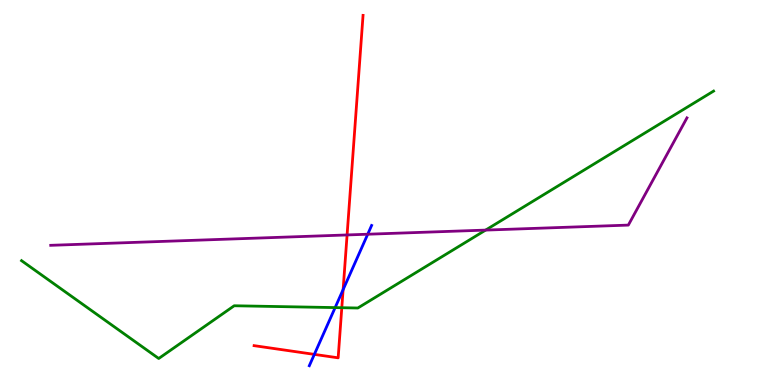[{'lines': ['blue', 'red'], 'intersections': [{'x': 4.06, 'y': 0.795}, {'x': 4.43, 'y': 2.48}]}, {'lines': ['green', 'red'], 'intersections': [{'x': 4.41, 'y': 2.01}]}, {'lines': ['purple', 'red'], 'intersections': [{'x': 4.48, 'y': 3.9}]}, {'lines': ['blue', 'green'], 'intersections': [{'x': 4.32, 'y': 2.01}]}, {'lines': ['blue', 'purple'], 'intersections': [{'x': 4.74, 'y': 3.92}]}, {'lines': ['green', 'purple'], 'intersections': [{'x': 6.27, 'y': 4.02}]}]